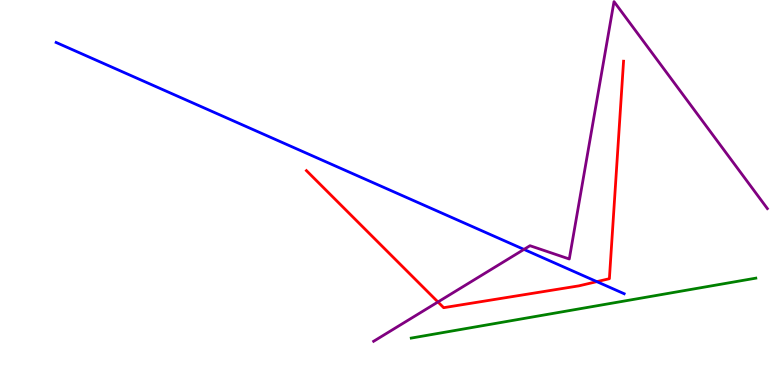[{'lines': ['blue', 'red'], 'intersections': [{'x': 7.7, 'y': 2.68}]}, {'lines': ['green', 'red'], 'intersections': []}, {'lines': ['purple', 'red'], 'intersections': [{'x': 5.65, 'y': 2.16}]}, {'lines': ['blue', 'green'], 'intersections': []}, {'lines': ['blue', 'purple'], 'intersections': [{'x': 6.76, 'y': 3.52}]}, {'lines': ['green', 'purple'], 'intersections': []}]